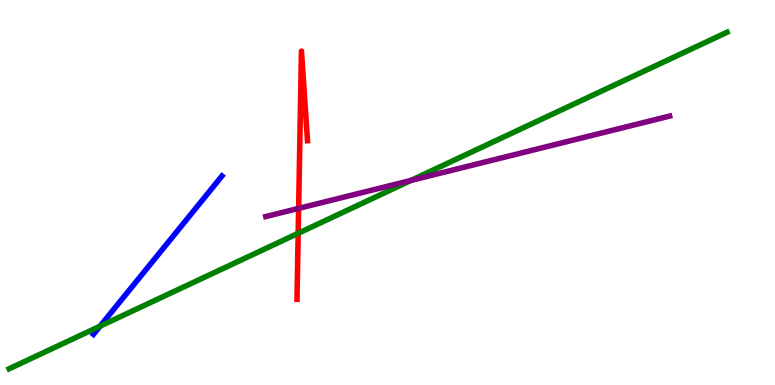[{'lines': ['blue', 'red'], 'intersections': []}, {'lines': ['green', 'red'], 'intersections': [{'x': 3.85, 'y': 3.94}]}, {'lines': ['purple', 'red'], 'intersections': [{'x': 3.85, 'y': 4.59}]}, {'lines': ['blue', 'green'], 'intersections': [{'x': 1.29, 'y': 1.53}]}, {'lines': ['blue', 'purple'], 'intersections': []}, {'lines': ['green', 'purple'], 'intersections': [{'x': 5.3, 'y': 5.31}]}]